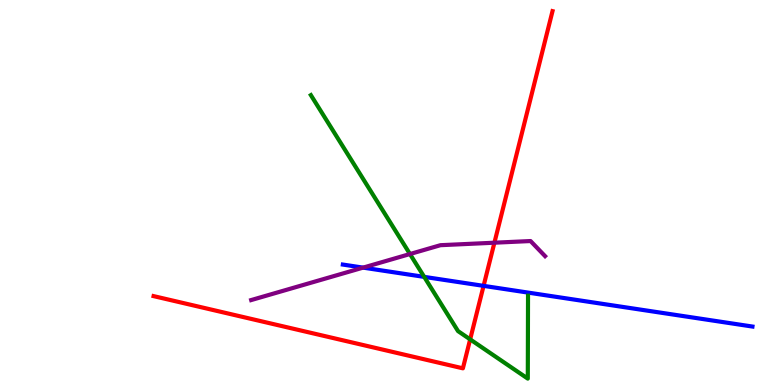[{'lines': ['blue', 'red'], 'intersections': [{'x': 6.24, 'y': 2.58}]}, {'lines': ['green', 'red'], 'intersections': [{'x': 6.07, 'y': 1.19}]}, {'lines': ['purple', 'red'], 'intersections': [{'x': 6.38, 'y': 3.7}]}, {'lines': ['blue', 'green'], 'intersections': [{'x': 5.47, 'y': 2.81}]}, {'lines': ['blue', 'purple'], 'intersections': [{'x': 4.68, 'y': 3.05}]}, {'lines': ['green', 'purple'], 'intersections': [{'x': 5.29, 'y': 3.4}]}]